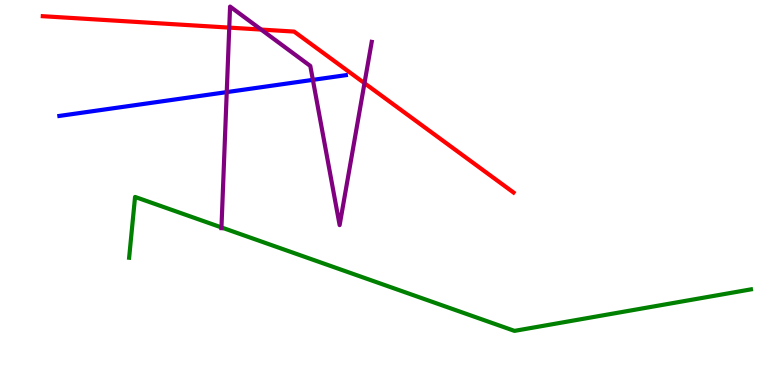[{'lines': ['blue', 'red'], 'intersections': []}, {'lines': ['green', 'red'], 'intersections': []}, {'lines': ['purple', 'red'], 'intersections': [{'x': 2.96, 'y': 9.28}, {'x': 3.37, 'y': 9.23}, {'x': 4.7, 'y': 7.84}]}, {'lines': ['blue', 'green'], 'intersections': []}, {'lines': ['blue', 'purple'], 'intersections': [{'x': 2.93, 'y': 7.61}, {'x': 4.04, 'y': 7.93}]}, {'lines': ['green', 'purple'], 'intersections': [{'x': 2.86, 'y': 4.09}]}]